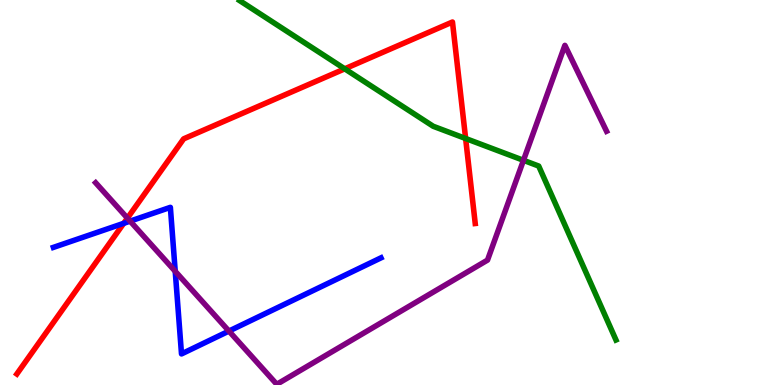[{'lines': ['blue', 'red'], 'intersections': [{'x': 1.6, 'y': 4.2}]}, {'lines': ['green', 'red'], 'intersections': [{'x': 4.45, 'y': 8.21}, {'x': 6.01, 'y': 6.4}]}, {'lines': ['purple', 'red'], 'intersections': [{'x': 1.64, 'y': 4.33}]}, {'lines': ['blue', 'green'], 'intersections': []}, {'lines': ['blue', 'purple'], 'intersections': [{'x': 1.68, 'y': 4.26}, {'x': 2.26, 'y': 2.95}, {'x': 2.95, 'y': 1.4}]}, {'lines': ['green', 'purple'], 'intersections': [{'x': 6.75, 'y': 5.84}]}]